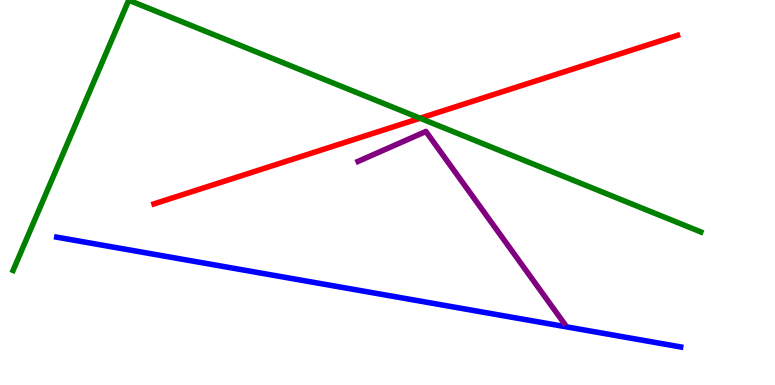[{'lines': ['blue', 'red'], 'intersections': []}, {'lines': ['green', 'red'], 'intersections': [{'x': 5.42, 'y': 6.93}]}, {'lines': ['purple', 'red'], 'intersections': []}, {'lines': ['blue', 'green'], 'intersections': []}, {'lines': ['blue', 'purple'], 'intersections': []}, {'lines': ['green', 'purple'], 'intersections': []}]